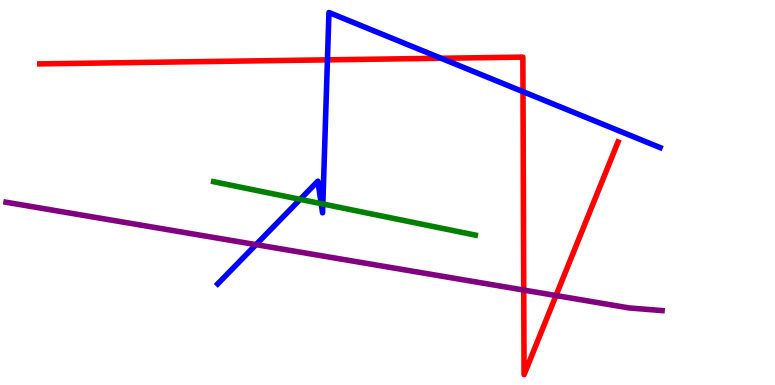[{'lines': ['blue', 'red'], 'intersections': [{'x': 4.23, 'y': 8.45}, {'x': 5.69, 'y': 8.49}, {'x': 6.75, 'y': 7.62}]}, {'lines': ['green', 'red'], 'intersections': []}, {'lines': ['purple', 'red'], 'intersections': [{'x': 6.76, 'y': 2.47}, {'x': 7.17, 'y': 2.32}]}, {'lines': ['blue', 'green'], 'intersections': [{'x': 3.87, 'y': 4.82}, {'x': 4.14, 'y': 4.71}, {'x': 4.17, 'y': 4.7}]}, {'lines': ['blue', 'purple'], 'intersections': [{'x': 3.3, 'y': 3.65}]}, {'lines': ['green', 'purple'], 'intersections': []}]